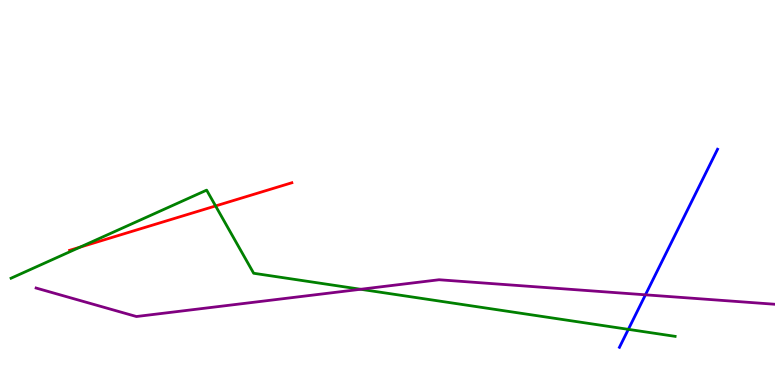[{'lines': ['blue', 'red'], 'intersections': []}, {'lines': ['green', 'red'], 'intersections': [{'x': 1.03, 'y': 3.58}, {'x': 2.78, 'y': 4.65}]}, {'lines': ['purple', 'red'], 'intersections': []}, {'lines': ['blue', 'green'], 'intersections': [{'x': 8.11, 'y': 1.45}]}, {'lines': ['blue', 'purple'], 'intersections': [{'x': 8.33, 'y': 2.34}]}, {'lines': ['green', 'purple'], 'intersections': [{'x': 4.65, 'y': 2.49}]}]